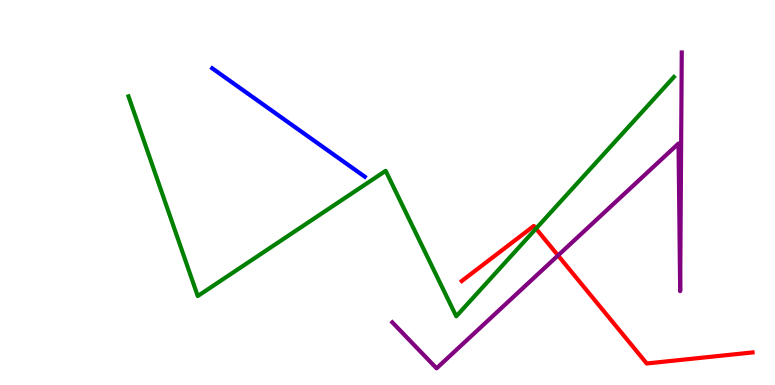[{'lines': ['blue', 'red'], 'intersections': []}, {'lines': ['green', 'red'], 'intersections': [{'x': 6.92, 'y': 4.06}]}, {'lines': ['purple', 'red'], 'intersections': [{'x': 7.2, 'y': 3.36}]}, {'lines': ['blue', 'green'], 'intersections': []}, {'lines': ['blue', 'purple'], 'intersections': []}, {'lines': ['green', 'purple'], 'intersections': []}]